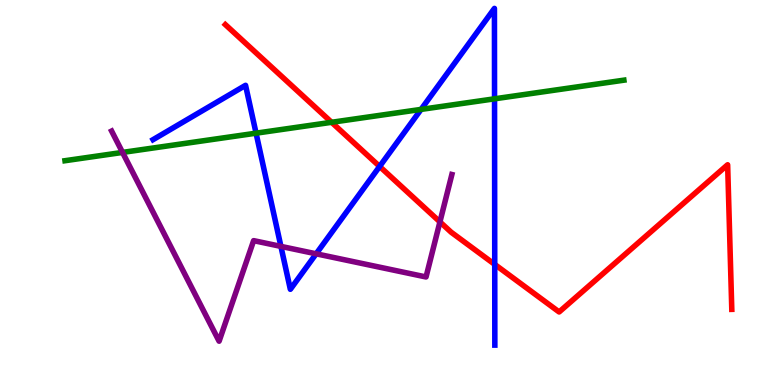[{'lines': ['blue', 'red'], 'intersections': [{'x': 4.9, 'y': 5.68}, {'x': 6.38, 'y': 3.13}]}, {'lines': ['green', 'red'], 'intersections': [{'x': 4.28, 'y': 6.82}]}, {'lines': ['purple', 'red'], 'intersections': [{'x': 5.68, 'y': 4.24}]}, {'lines': ['blue', 'green'], 'intersections': [{'x': 3.3, 'y': 6.54}, {'x': 5.43, 'y': 7.16}, {'x': 6.38, 'y': 7.43}]}, {'lines': ['blue', 'purple'], 'intersections': [{'x': 3.62, 'y': 3.6}, {'x': 4.08, 'y': 3.41}]}, {'lines': ['green', 'purple'], 'intersections': [{'x': 1.58, 'y': 6.04}]}]